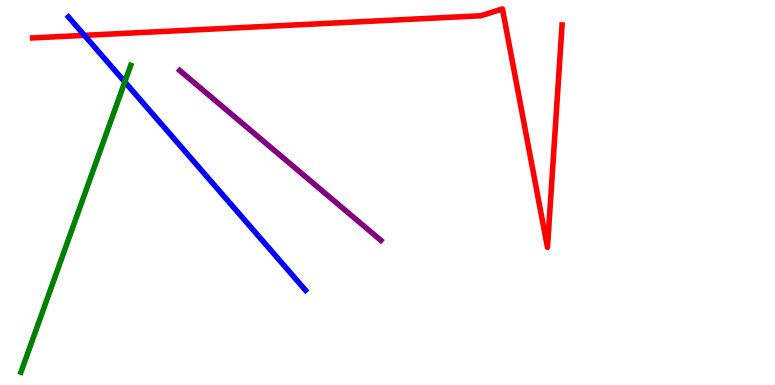[{'lines': ['blue', 'red'], 'intersections': [{'x': 1.09, 'y': 9.08}]}, {'lines': ['green', 'red'], 'intersections': []}, {'lines': ['purple', 'red'], 'intersections': []}, {'lines': ['blue', 'green'], 'intersections': [{'x': 1.61, 'y': 7.87}]}, {'lines': ['blue', 'purple'], 'intersections': []}, {'lines': ['green', 'purple'], 'intersections': []}]